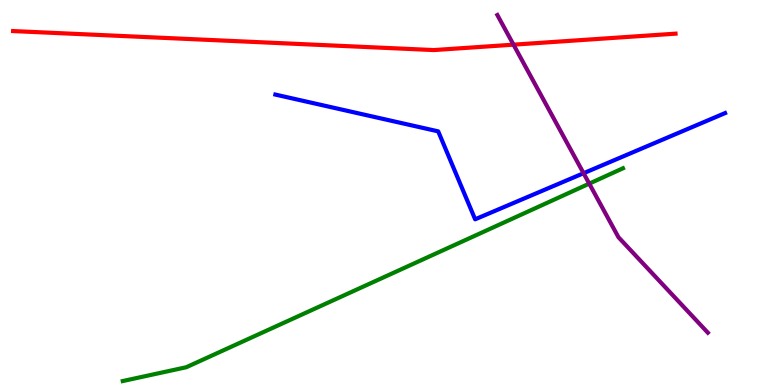[{'lines': ['blue', 'red'], 'intersections': []}, {'lines': ['green', 'red'], 'intersections': []}, {'lines': ['purple', 'red'], 'intersections': [{'x': 6.63, 'y': 8.84}]}, {'lines': ['blue', 'green'], 'intersections': []}, {'lines': ['blue', 'purple'], 'intersections': [{'x': 7.53, 'y': 5.5}]}, {'lines': ['green', 'purple'], 'intersections': [{'x': 7.6, 'y': 5.23}]}]